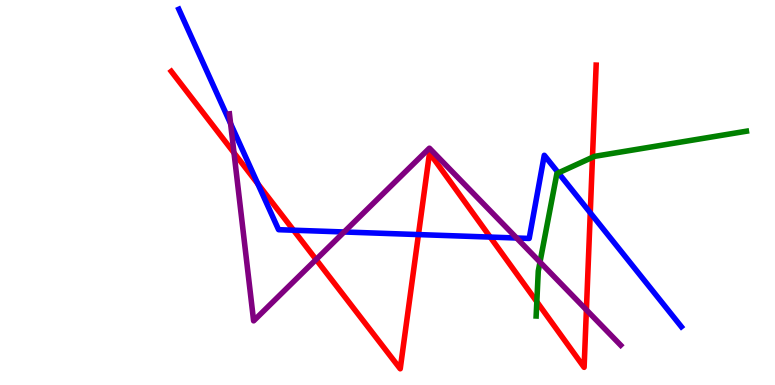[{'lines': ['blue', 'red'], 'intersections': [{'x': 3.33, 'y': 5.23}, {'x': 3.79, 'y': 4.02}, {'x': 5.4, 'y': 3.91}, {'x': 6.33, 'y': 3.84}, {'x': 7.62, 'y': 4.47}]}, {'lines': ['green', 'red'], 'intersections': [{'x': 6.93, 'y': 2.16}, {'x': 7.64, 'y': 5.91}]}, {'lines': ['purple', 'red'], 'intersections': [{'x': 3.02, 'y': 6.03}, {'x': 4.08, 'y': 3.26}, {'x': 7.57, 'y': 1.95}]}, {'lines': ['blue', 'green'], 'intersections': [{'x': 7.2, 'y': 5.51}]}, {'lines': ['blue', 'purple'], 'intersections': [{'x': 2.98, 'y': 6.79}, {'x': 4.44, 'y': 3.97}, {'x': 6.67, 'y': 3.82}]}, {'lines': ['green', 'purple'], 'intersections': [{'x': 6.97, 'y': 3.19}]}]